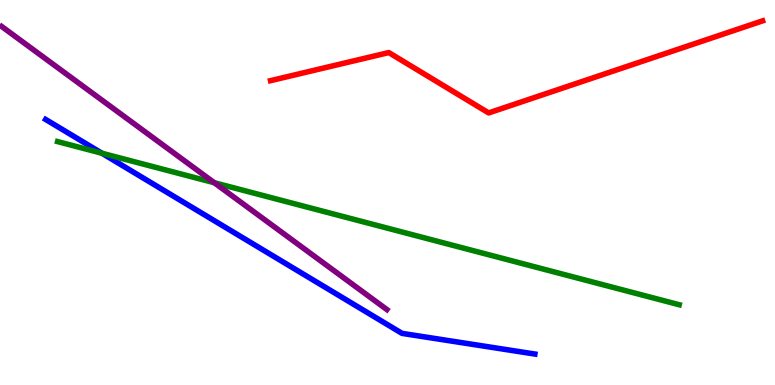[{'lines': ['blue', 'red'], 'intersections': []}, {'lines': ['green', 'red'], 'intersections': []}, {'lines': ['purple', 'red'], 'intersections': []}, {'lines': ['blue', 'green'], 'intersections': [{'x': 1.32, 'y': 6.02}]}, {'lines': ['blue', 'purple'], 'intersections': []}, {'lines': ['green', 'purple'], 'intersections': [{'x': 2.77, 'y': 5.25}]}]